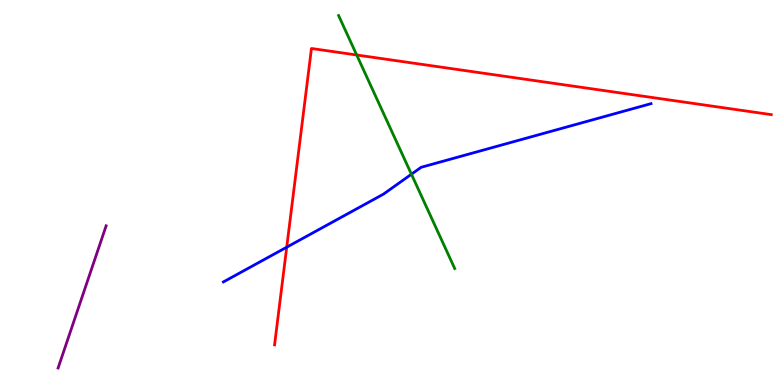[{'lines': ['blue', 'red'], 'intersections': [{'x': 3.7, 'y': 3.58}]}, {'lines': ['green', 'red'], 'intersections': [{'x': 4.6, 'y': 8.57}]}, {'lines': ['purple', 'red'], 'intersections': []}, {'lines': ['blue', 'green'], 'intersections': [{'x': 5.31, 'y': 5.47}]}, {'lines': ['blue', 'purple'], 'intersections': []}, {'lines': ['green', 'purple'], 'intersections': []}]